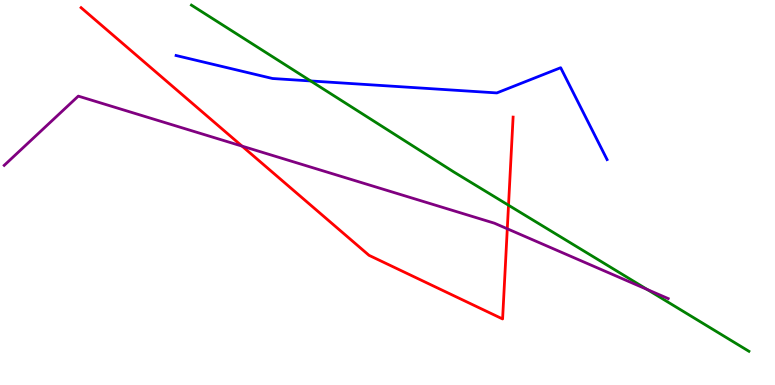[{'lines': ['blue', 'red'], 'intersections': []}, {'lines': ['green', 'red'], 'intersections': [{'x': 6.56, 'y': 4.67}]}, {'lines': ['purple', 'red'], 'intersections': [{'x': 3.12, 'y': 6.2}, {'x': 6.55, 'y': 4.06}]}, {'lines': ['blue', 'green'], 'intersections': [{'x': 4.01, 'y': 7.9}]}, {'lines': ['blue', 'purple'], 'intersections': []}, {'lines': ['green', 'purple'], 'intersections': [{'x': 8.35, 'y': 2.48}]}]